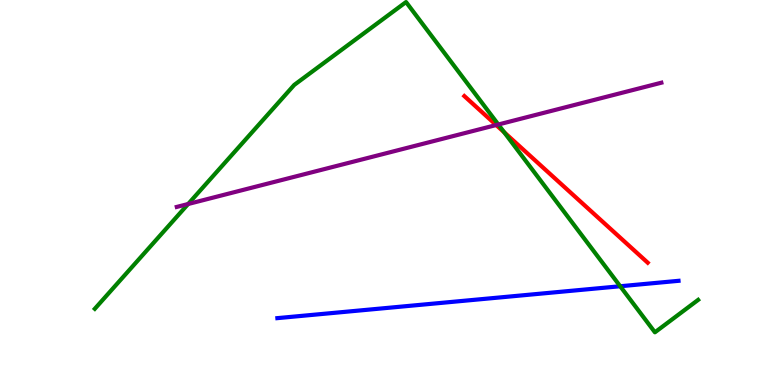[{'lines': ['blue', 'red'], 'intersections': []}, {'lines': ['green', 'red'], 'intersections': [{'x': 6.51, 'y': 6.56}]}, {'lines': ['purple', 'red'], 'intersections': [{'x': 6.4, 'y': 6.75}]}, {'lines': ['blue', 'green'], 'intersections': [{'x': 8.0, 'y': 2.57}]}, {'lines': ['blue', 'purple'], 'intersections': []}, {'lines': ['green', 'purple'], 'intersections': [{'x': 2.43, 'y': 4.7}, {'x': 6.43, 'y': 6.77}]}]